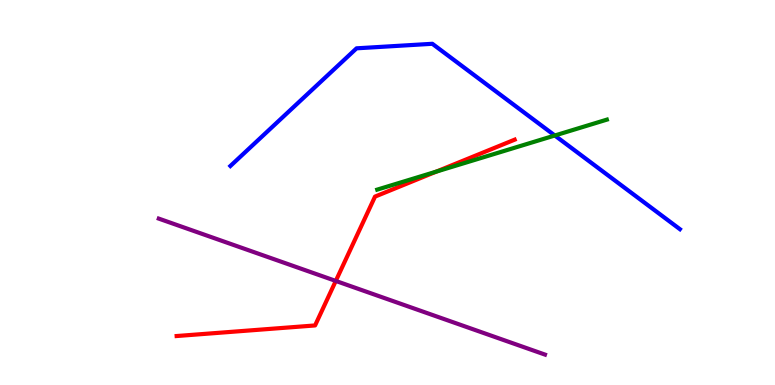[{'lines': ['blue', 'red'], 'intersections': []}, {'lines': ['green', 'red'], 'intersections': [{'x': 5.63, 'y': 5.54}]}, {'lines': ['purple', 'red'], 'intersections': [{'x': 4.33, 'y': 2.7}]}, {'lines': ['blue', 'green'], 'intersections': [{'x': 7.16, 'y': 6.48}]}, {'lines': ['blue', 'purple'], 'intersections': []}, {'lines': ['green', 'purple'], 'intersections': []}]